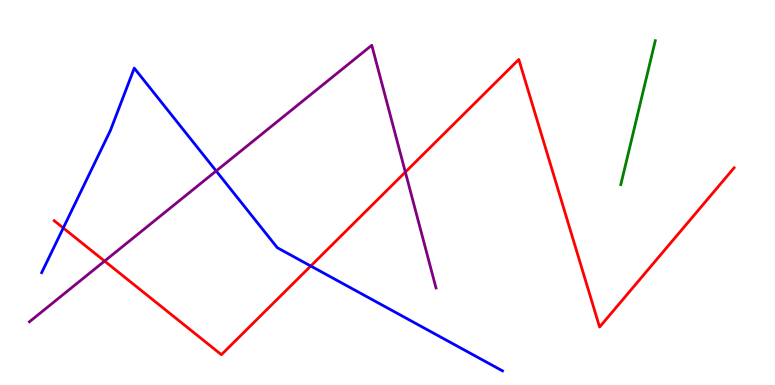[{'lines': ['blue', 'red'], 'intersections': [{'x': 0.816, 'y': 4.08}, {'x': 4.01, 'y': 3.09}]}, {'lines': ['green', 'red'], 'intersections': []}, {'lines': ['purple', 'red'], 'intersections': [{'x': 1.35, 'y': 3.22}, {'x': 5.23, 'y': 5.53}]}, {'lines': ['blue', 'green'], 'intersections': []}, {'lines': ['blue', 'purple'], 'intersections': [{'x': 2.79, 'y': 5.56}]}, {'lines': ['green', 'purple'], 'intersections': []}]